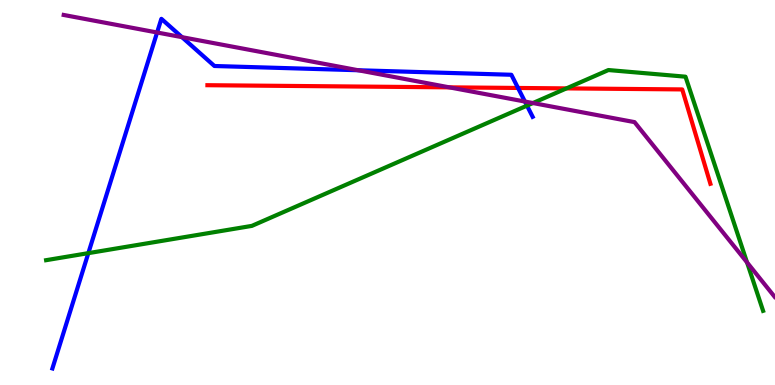[{'lines': ['blue', 'red'], 'intersections': [{'x': 6.68, 'y': 7.72}]}, {'lines': ['green', 'red'], 'intersections': [{'x': 7.31, 'y': 7.7}]}, {'lines': ['purple', 'red'], 'intersections': [{'x': 5.8, 'y': 7.73}]}, {'lines': ['blue', 'green'], 'intersections': [{'x': 1.14, 'y': 3.42}, {'x': 6.8, 'y': 7.26}]}, {'lines': ['blue', 'purple'], 'intersections': [{'x': 2.03, 'y': 9.16}, {'x': 2.35, 'y': 9.03}, {'x': 4.62, 'y': 8.18}, {'x': 6.77, 'y': 7.36}]}, {'lines': ['green', 'purple'], 'intersections': [{'x': 6.88, 'y': 7.32}, {'x': 9.64, 'y': 3.18}]}]